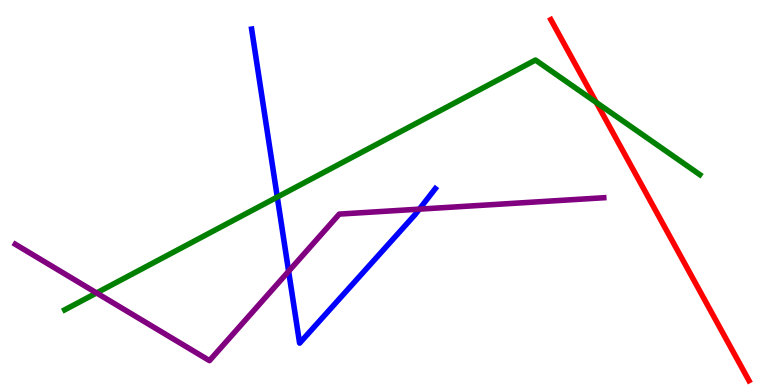[{'lines': ['blue', 'red'], 'intersections': []}, {'lines': ['green', 'red'], 'intersections': [{'x': 7.69, 'y': 7.34}]}, {'lines': ['purple', 'red'], 'intersections': []}, {'lines': ['blue', 'green'], 'intersections': [{'x': 3.58, 'y': 4.88}]}, {'lines': ['blue', 'purple'], 'intersections': [{'x': 3.72, 'y': 2.95}, {'x': 5.41, 'y': 4.57}]}, {'lines': ['green', 'purple'], 'intersections': [{'x': 1.25, 'y': 2.39}]}]